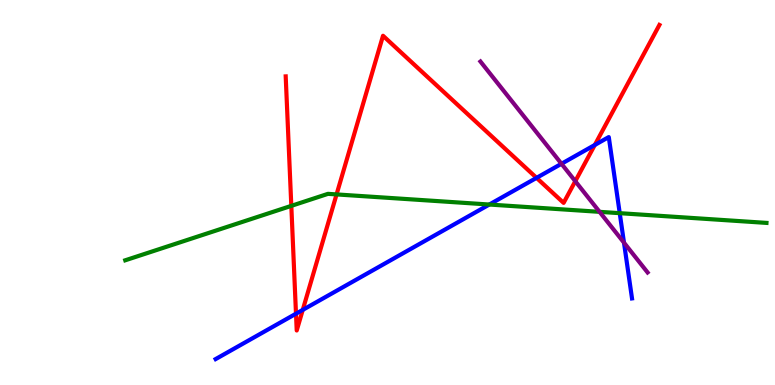[{'lines': ['blue', 'red'], 'intersections': [{'x': 3.82, 'y': 1.85}, {'x': 3.91, 'y': 1.95}, {'x': 6.92, 'y': 5.38}, {'x': 7.67, 'y': 6.23}]}, {'lines': ['green', 'red'], 'intersections': [{'x': 3.76, 'y': 4.65}, {'x': 4.34, 'y': 4.95}]}, {'lines': ['purple', 'red'], 'intersections': [{'x': 7.42, 'y': 5.29}]}, {'lines': ['blue', 'green'], 'intersections': [{'x': 6.31, 'y': 4.69}, {'x': 8.0, 'y': 4.46}]}, {'lines': ['blue', 'purple'], 'intersections': [{'x': 7.24, 'y': 5.75}, {'x': 8.05, 'y': 3.7}]}, {'lines': ['green', 'purple'], 'intersections': [{'x': 7.74, 'y': 4.5}]}]